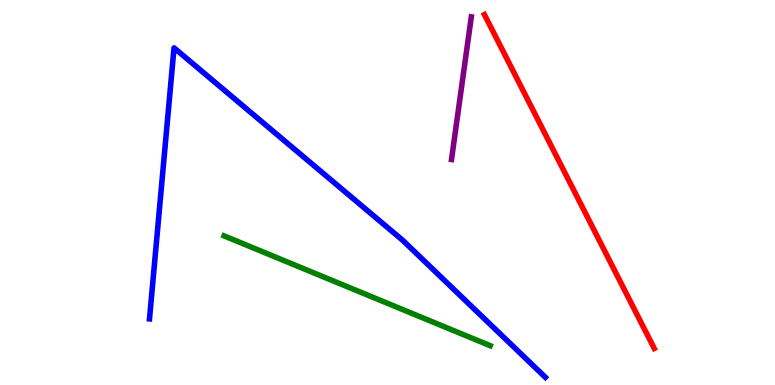[{'lines': ['blue', 'red'], 'intersections': []}, {'lines': ['green', 'red'], 'intersections': []}, {'lines': ['purple', 'red'], 'intersections': []}, {'lines': ['blue', 'green'], 'intersections': []}, {'lines': ['blue', 'purple'], 'intersections': []}, {'lines': ['green', 'purple'], 'intersections': []}]